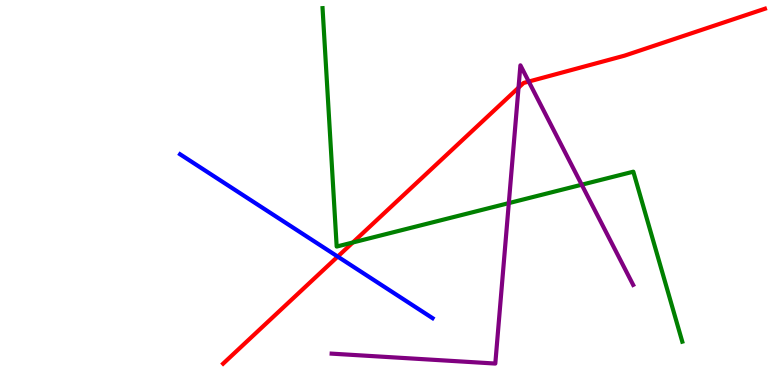[{'lines': ['blue', 'red'], 'intersections': [{'x': 4.36, 'y': 3.34}]}, {'lines': ['green', 'red'], 'intersections': [{'x': 4.55, 'y': 3.7}]}, {'lines': ['purple', 'red'], 'intersections': [{'x': 6.69, 'y': 7.72}, {'x': 6.82, 'y': 7.88}]}, {'lines': ['blue', 'green'], 'intersections': []}, {'lines': ['blue', 'purple'], 'intersections': []}, {'lines': ['green', 'purple'], 'intersections': [{'x': 6.57, 'y': 4.72}, {'x': 7.51, 'y': 5.2}]}]